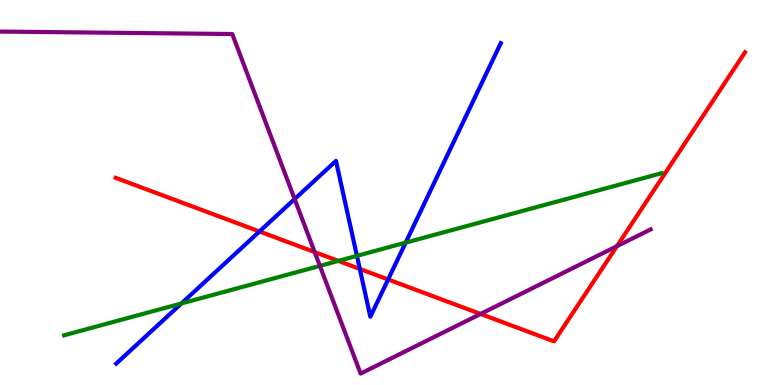[{'lines': ['blue', 'red'], 'intersections': [{'x': 3.35, 'y': 3.99}, {'x': 4.64, 'y': 3.02}, {'x': 5.01, 'y': 2.74}]}, {'lines': ['green', 'red'], 'intersections': [{'x': 4.37, 'y': 3.22}]}, {'lines': ['purple', 'red'], 'intersections': [{'x': 4.06, 'y': 3.45}, {'x': 6.2, 'y': 1.85}, {'x': 7.96, 'y': 3.61}]}, {'lines': ['blue', 'green'], 'intersections': [{'x': 2.34, 'y': 2.12}, {'x': 4.61, 'y': 3.35}, {'x': 5.23, 'y': 3.7}]}, {'lines': ['blue', 'purple'], 'intersections': [{'x': 3.8, 'y': 4.83}]}, {'lines': ['green', 'purple'], 'intersections': [{'x': 4.13, 'y': 3.09}]}]